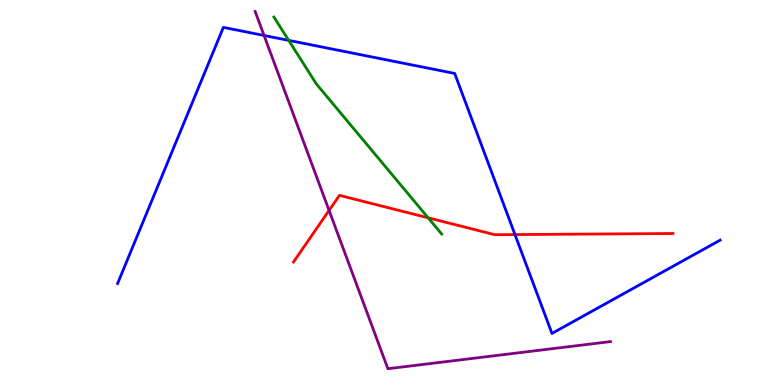[{'lines': ['blue', 'red'], 'intersections': [{'x': 6.64, 'y': 3.91}]}, {'lines': ['green', 'red'], 'intersections': [{'x': 5.52, 'y': 4.34}]}, {'lines': ['purple', 'red'], 'intersections': [{'x': 4.25, 'y': 4.53}]}, {'lines': ['blue', 'green'], 'intersections': [{'x': 3.73, 'y': 8.95}]}, {'lines': ['blue', 'purple'], 'intersections': [{'x': 3.41, 'y': 9.08}]}, {'lines': ['green', 'purple'], 'intersections': []}]